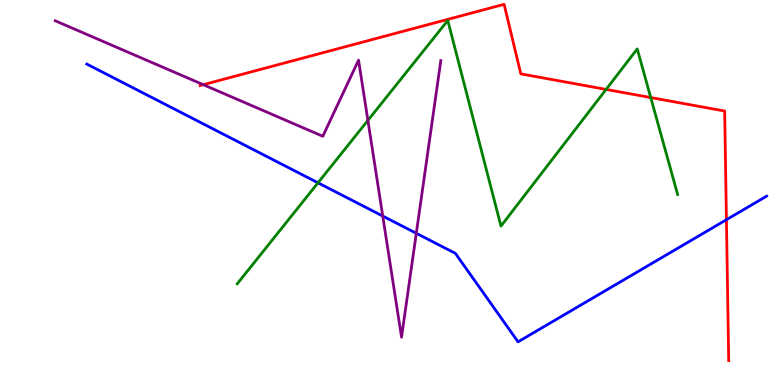[{'lines': ['blue', 'red'], 'intersections': [{'x': 9.37, 'y': 4.29}]}, {'lines': ['green', 'red'], 'intersections': [{'x': 7.82, 'y': 7.68}, {'x': 8.4, 'y': 7.47}]}, {'lines': ['purple', 'red'], 'intersections': [{'x': 2.62, 'y': 7.8}]}, {'lines': ['blue', 'green'], 'intersections': [{'x': 4.1, 'y': 5.25}]}, {'lines': ['blue', 'purple'], 'intersections': [{'x': 4.94, 'y': 4.39}, {'x': 5.37, 'y': 3.94}]}, {'lines': ['green', 'purple'], 'intersections': [{'x': 4.75, 'y': 6.87}]}]